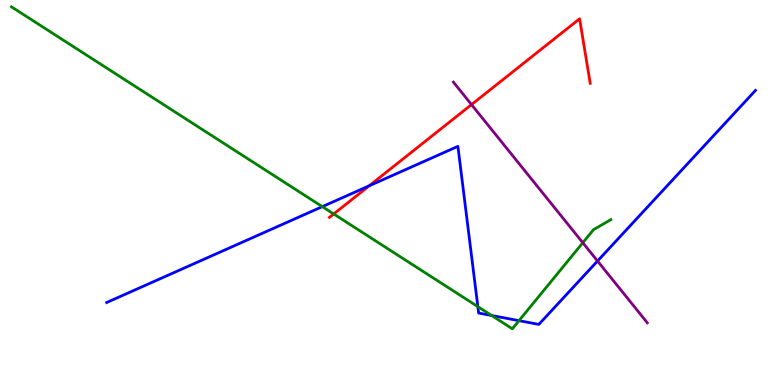[{'lines': ['blue', 'red'], 'intersections': [{'x': 4.76, 'y': 5.17}]}, {'lines': ['green', 'red'], 'intersections': [{'x': 4.31, 'y': 4.44}]}, {'lines': ['purple', 'red'], 'intersections': [{'x': 6.08, 'y': 7.28}]}, {'lines': ['blue', 'green'], 'intersections': [{'x': 4.16, 'y': 4.63}, {'x': 6.17, 'y': 2.04}, {'x': 6.34, 'y': 1.8}, {'x': 6.7, 'y': 1.67}]}, {'lines': ['blue', 'purple'], 'intersections': [{'x': 7.71, 'y': 3.22}]}, {'lines': ['green', 'purple'], 'intersections': [{'x': 7.52, 'y': 3.7}]}]